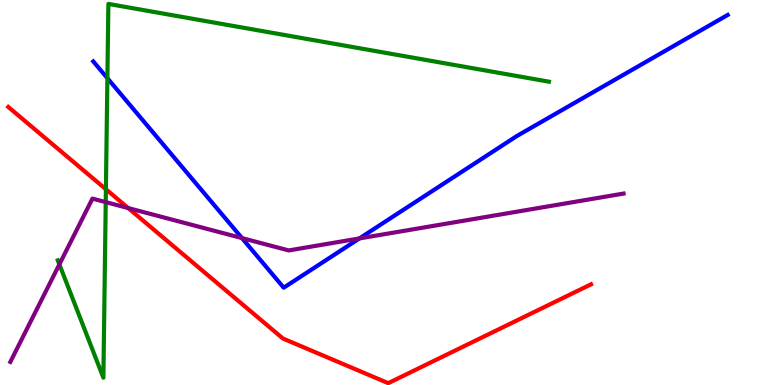[{'lines': ['blue', 'red'], 'intersections': []}, {'lines': ['green', 'red'], 'intersections': [{'x': 1.37, 'y': 5.08}]}, {'lines': ['purple', 'red'], 'intersections': [{'x': 1.65, 'y': 4.6}]}, {'lines': ['blue', 'green'], 'intersections': [{'x': 1.39, 'y': 7.97}]}, {'lines': ['blue', 'purple'], 'intersections': [{'x': 3.12, 'y': 3.82}, {'x': 4.64, 'y': 3.81}]}, {'lines': ['green', 'purple'], 'intersections': [{'x': 0.766, 'y': 3.13}, {'x': 1.36, 'y': 4.75}]}]